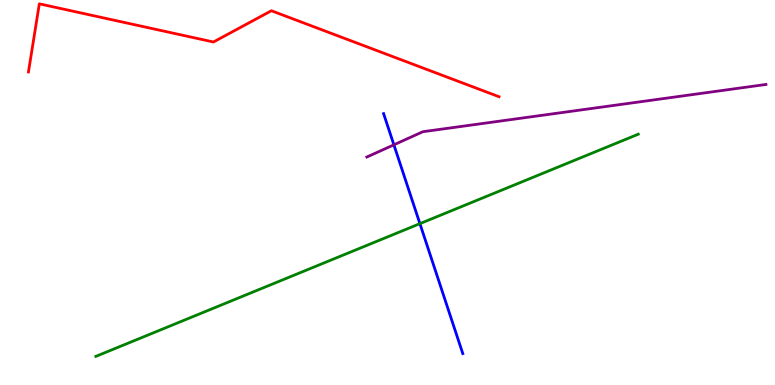[{'lines': ['blue', 'red'], 'intersections': []}, {'lines': ['green', 'red'], 'intersections': []}, {'lines': ['purple', 'red'], 'intersections': []}, {'lines': ['blue', 'green'], 'intersections': [{'x': 5.42, 'y': 4.19}]}, {'lines': ['blue', 'purple'], 'intersections': [{'x': 5.08, 'y': 6.24}]}, {'lines': ['green', 'purple'], 'intersections': []}]